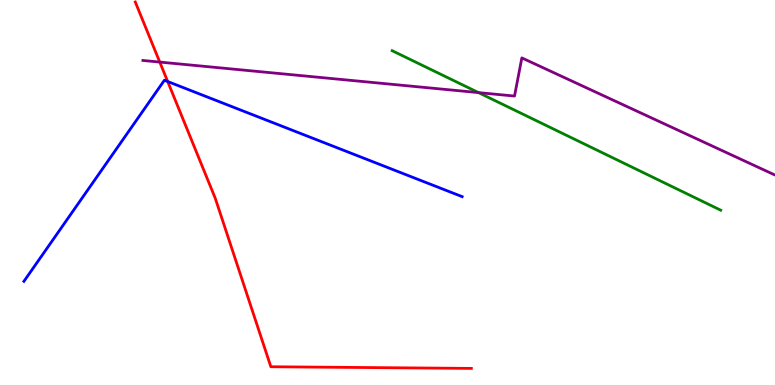[{'lines': ['blue', 'red'], 'intersections': [{'x': 2.16, 'y': 7.88}]}, {'lines': ['green', 'red'], 'intersections': []}, {'lines': ['purple', 'red'], 'intersections': [{'x': 2.06, 'y': 8.39}]}, {'lines': ['blue', 'green'], 'intersections': []}, {'lines': ['blue', 'purple'], 'intersections': []}, {'lines': ['green', 'purple'], 'intersections': [{'x': 6.17, 'y': 7.59}]}]